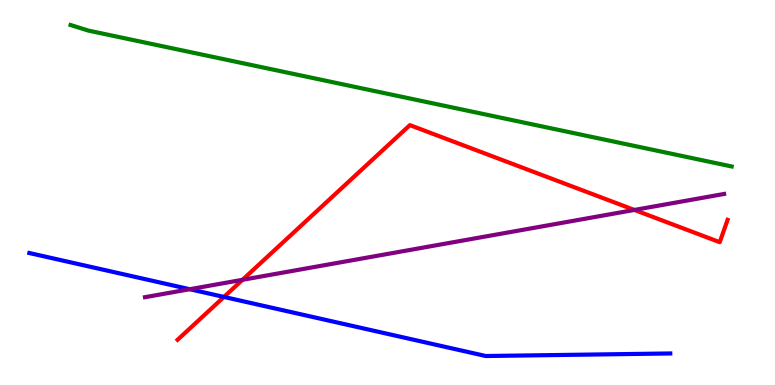[{'lines': ['blue', 'red'], 'intersections': [{'x': 2.89, 'y': 2.29}]}, {'lines': ['green', 'red'], 'intersections': []}, {'lines': ['purple', 'red'], 'intersections': [{'x': 3.13, 'y': 2.73}, {'x': 8.19, 'y': 4.55}]}, {'lines': ['blue', 'green'], 'intersections': []}, {'lines': ['blue', 'purple'], 'intersections': [{'x': 2.45, 'y': 2.49}]}, {'lines': ['green', 'purple'], 'intersections': []}]